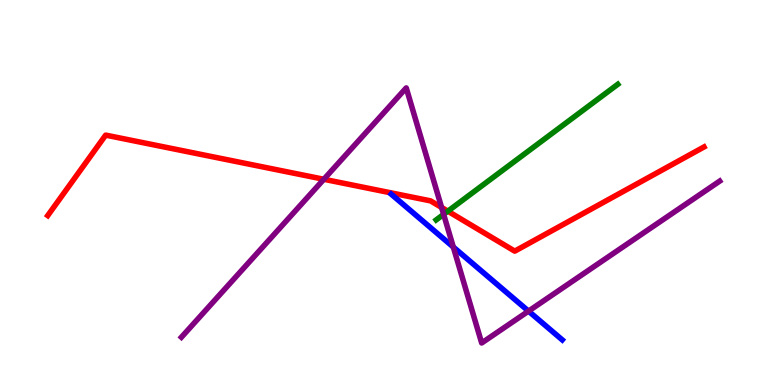[{'lines': ['blue', 'red'], 'intersections': []}, {'lines': ['green', 'red'], 'intersections': [{'x': 5.78, 'y': 4.51}]}, {'lines': ['purple', 'red'], 'intersections': [{'x': 4.18, 'y': 5.34}, {'x': 5.7, 'y': 4.61}]}, {'lines': ['blue', 'green'], 'intersections': []}, {'lines': ['blue', 'purple'], 'intersections': [{'x': 5.85, 'y': 3.58}, {'x': 6.82, 'y': 1.92}]}, {'lines': ['green', 'purple'], 'intersections': [{'x': 5.72, 'y': 4.43}]}]